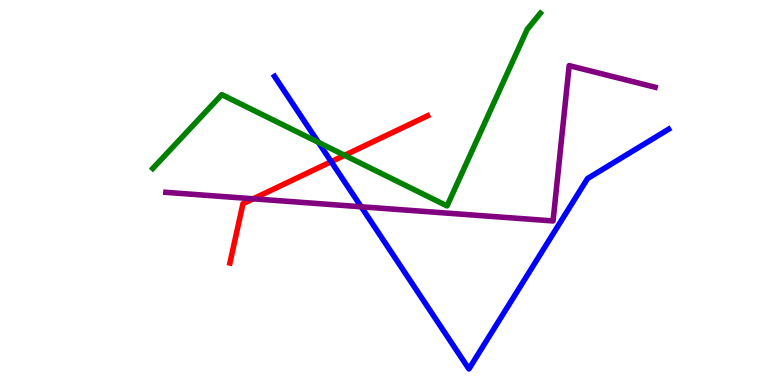[{'lines': ['blue', 'red'], 'intersections': [{'x': 4.27, 'y': 5.8}]}, {'lines': ['green', 'red'], 'intersections': [{'x': 4.45, 'y': 5.97}]}, {'lines': ['purple', 'red'], 'intersections': [{'x': 3.27, 'y': 4.84}]}, {'lines': ['blue', 'green'], 'intersections': [{'x': 4.11, 'y': 6.3}]}, {'lines': ['blue', 'purple'], 'intersections': [{'x': 4.66, 'y': 4.63}]}, {'lines': ['green', 'purple'], 'intersections': []}]